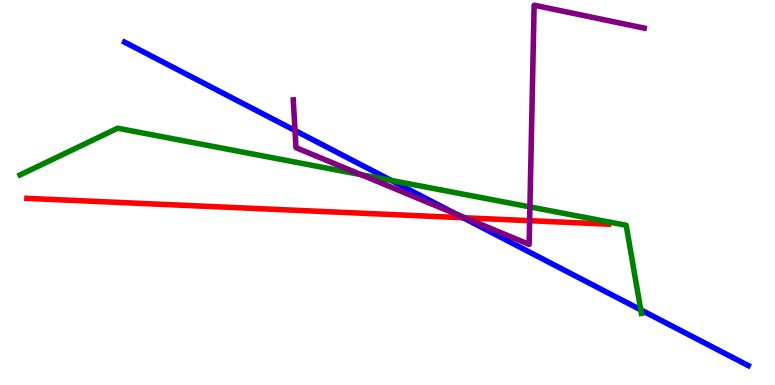[{'lines': ['blue', 'red'], 'intersections': [{'x': 5.98, 'y': 4.34}]}, {'lines': ['green', 'red'], 'intersections': []}, {'lines': ['purple', 'red'], 'intersections': [{'x': 6.0, 'y': 4.34}, {'x': 6.83, 'y': 4.27}]}, {'lines': ['blue', 'green'], 'intersections': [{'x': 5.05, 'y': 5.31}, {'x': 8.27, 'y': 1.95}]}, {'lines': ['blue', 'purple'], 'intersections': [{'x': 3.81, 'y': 6.61}, {'x': 5.89, 'y': 4.43}]}, {'lines': ['green', 'purple'], 'intersections': [{'x': 4.66, 'y': 5.46}, {'x': 6.84, 'y': 4.63}]}]